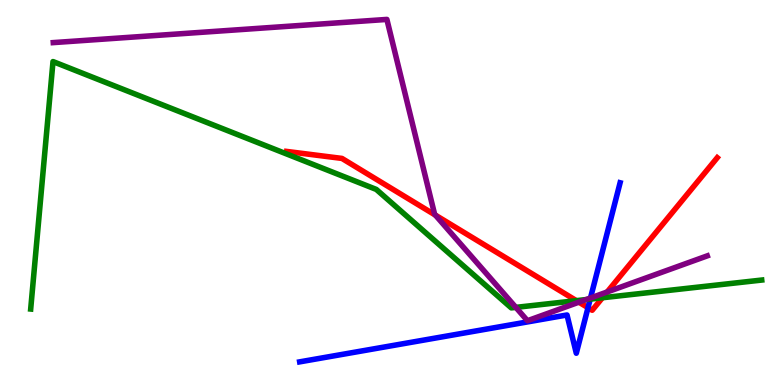[{'lines': ['blue', 'red'], 'intersections': [{'x': 7.59, 'y': 2.01}]}, {'lines': ['green', 'red'], 'intersections': [{'x': 7.44, 'y': 2.19}, {'x': 7.77, 'y': 2.27}]}, {'lines': ['purple', 'red'], 'intersections': [{'x': 5.62, 'y': 4.41}, {'x': 7.47, 'y': 2.15}, {'x': 7.83, 'y': 2.42}]}, {'lines': ['blue', 'green'], 'intersections': [{'x': 7.62, 'y': 2.23}]}, {'lines': ['blue', 'purple'], 'intersections': [{'x': 7.62, 'y': 2.26}]}, {'lines': ['green', 'purple'], 'intersections': [{'x': 6.66, 'y': 2.02}, {'x': 7.56, 'y': 2.22}]}]